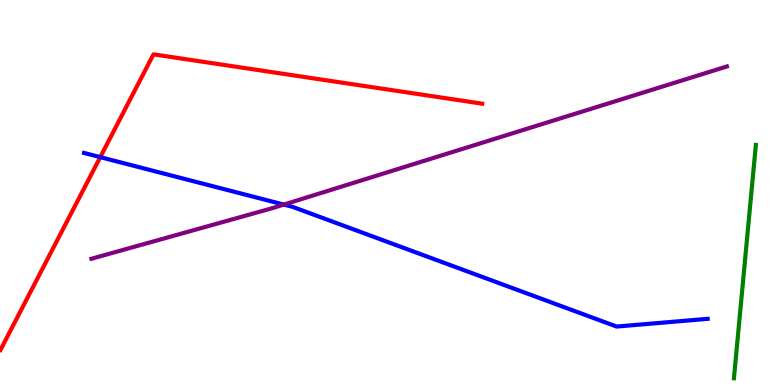[{'lines': ['blue', 'red'], 'intersections': [{'x': 1.29, 'y': 5.92}]}, {'lines': ['green', 'red'], 'intersections': []}, {'lines': ['purple', 'red'], 'intersections': []}, {'lines': ['blue', 'green'], 'intersections': []}, {'lines': ['blue', 'purple'], 'intersections': [{'x': 3.66, 'y': 4.69}]}, {'lines': ['green', 'purple'], 'intersections': []}]